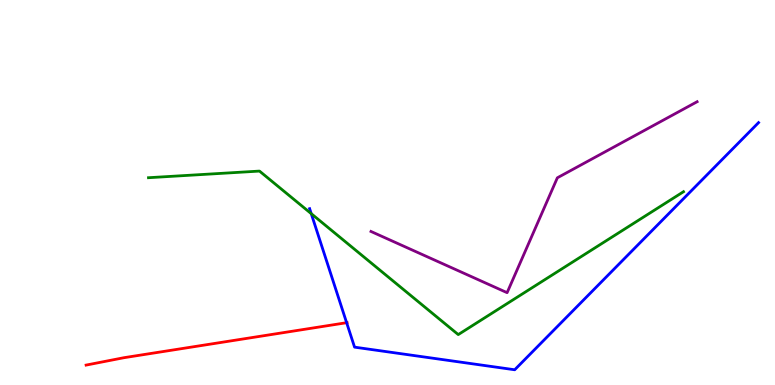[{'lines': ['blue', 'red'], 'intersections': [{'x': 4.47, 'y': 1.62}]}, {'lines': ['green', 'red'], 'intersections': []}, {'lines': ['purple', 'red'], 'intersections': []}, {'lines': ['blue', 'green'], 'intersections': [{'x': 4.02, 'y': 4.45}]}, {'lines': ['blue', 'purple'], 'intersections': []}, {'lines': ['green', 'purple'], 'intersections': []}]